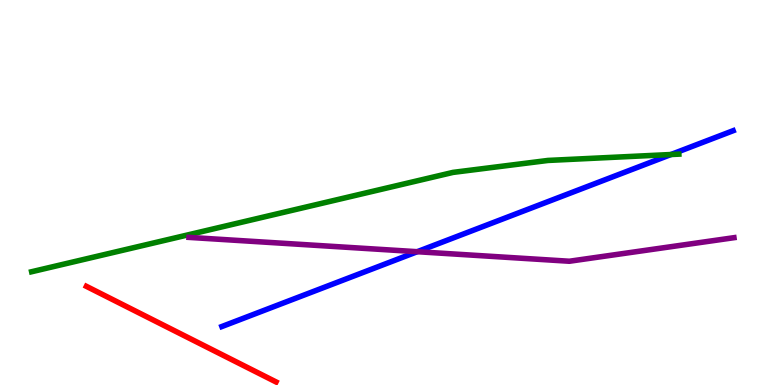[{'lines': ['blue', 'red'], 'intersections': []}, {'lines': ['green', 'red'], 'intersections': []}, {'lines': ['purple', 'red'], 'intersections': []}, {'lines': ['blue', 'green'], 'intersections': [{'x': 8.66, 'y': 5.99}]}, {'lines': ['blue', 'purple'], 'intersections': [{'x': 5.38, 'y': 3.46}]}, {'lines': ['green', 'purple'], 'intersections': []}]